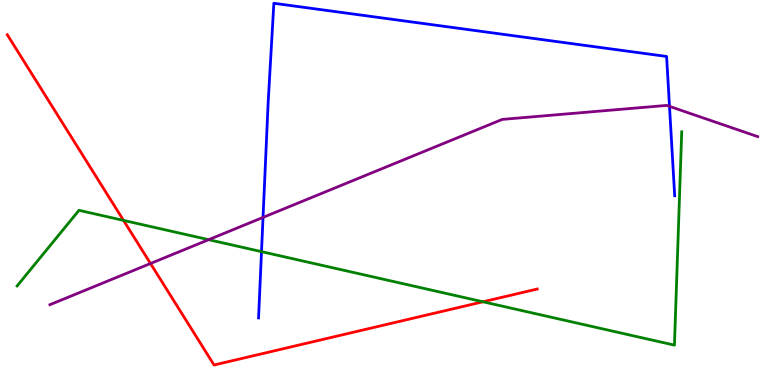[{'lines': ['blue', 'red'], 'intersections': []}, {'lines': ['green', 'red'], 'intersections': [{'x': 1.59, 'y': 4.28}, {'x': 6.23, 'y': 2.16}]}, {'lines': ['purple', 'red'], 'intersections': [{'x': 1.94, 'y': 3.16}]}, {'lines': ['blue', 'green'], 'intersections': [{'x': 3.37, 'y': 3.46}]}, {'lines': ['blue', 'purple'], 'intersections': [{'x': 3.39, 'y': 4.35}, {'x': 8.64, 'y': 7.24}]}, {'lines': ['green', 'purple'], 'intersections': [{'x': 2.69, 'y': 3.77}]}]